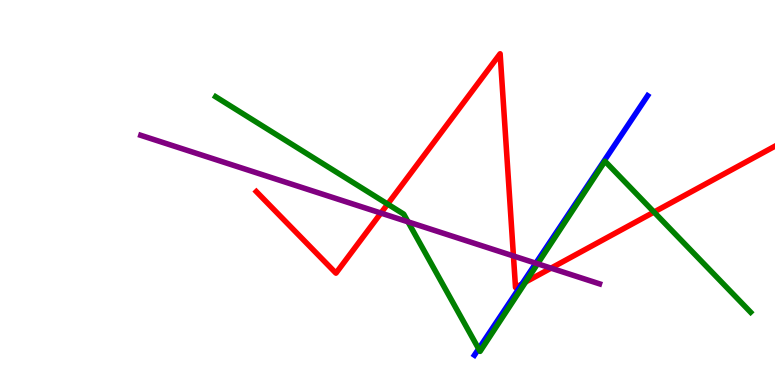[{'lines': ['blue', 'red'], 'intersections': [{'x': 6.73, 'y': 2.62}]}, {'lines': ['green', 'red'], 'intersections': [{'x': 5.0, 'y': 4.7}, {'x': 6.78, 'y': 2.68}, {'x': 8.44, 'y': 4.49}]}, {'lines': ['purple', 'red'], 'intersections': [{'x': 4.92, 'y': 4.47}, {'x': 6.63, 'y': 3.35}, {'x': 7.11, 'y': 3.04}]}, {'lines': ['blue', 'green'], 'intersections': [{'x': 6.18, 'y': 0.939}]}, {'lines': ['blue', 'purple'], 'intersections': [{'x': 6.91, 'y': 3.16}]}, {'lines': ['green', 'purple'], 'intersections': [{'x': 5.26, 'y': 4.24}, {'x': 6.94, 'y': 3.15}]}]